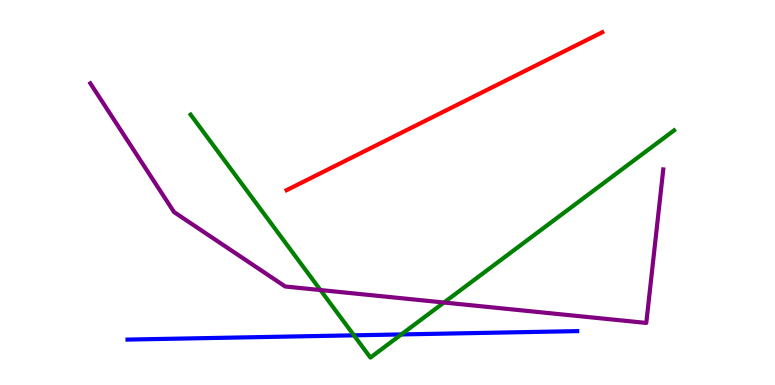[{'lines': ['blue', 'red'], 'intersections': []}, {'lines': ['green', 'red'], 'intersections': []}, {'lines': ['purple', 'red'], 'intersections': []}, {'lines': ['blue', 'green'], 'intersections': [{'x': 4.57, 'y': 1.29}, {'x': 5.18, 'y': 1.31}]}, {'lines': ['blue', 'purple'], 'intersections': []}, {'lines': ['green', 'purple'], 'intersections': [{'x': 4.13, 'y': 2.47}, {'x': 5.73, 'y': 2.14}]}]